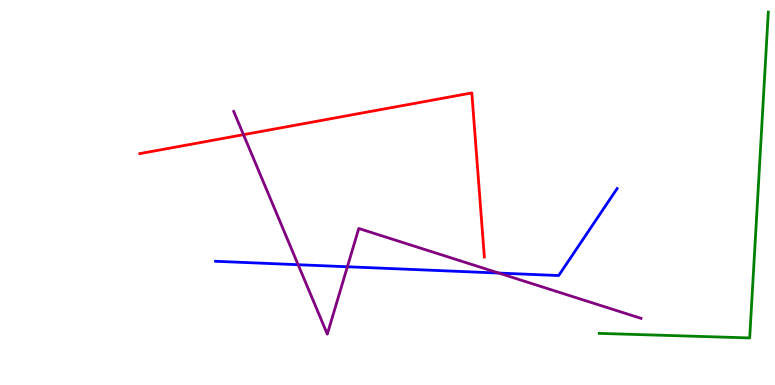[{'lines': ['blue', 'red'], 'intersections': []}, {'lines': ['green', 'red'], 'intersections': []}, {'lines': ['purple', 'red'], 'intersections': [{'x': 3.14, 'y': 6.5}]}, {'lines': ['blue', 'green'], 'intersections': []}, {'lines': ['blue', 'purple'], 'intersections': [{'x': 3.85, 'y': 3.12}, {'x': 4.48, 'y': 3.07}, {'x': 6.44, 'y': 2.91}]}, {'lines': ['green', 'purple'], 'intersections': []}]